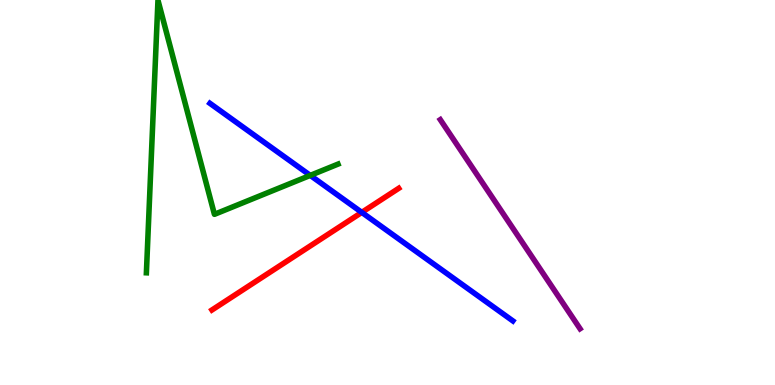[{'lines': ['blue', 'red'], 'intersections': [{'x': 4.67, 'y': 4.48}]}, {'lines': ['green', 'red'], 'intersections': []}, {'lines': ['purple', 'red'], 'intersections': []}, {'lines': ['blue', 'green'], 'intersections': [{'x': 4.0, 'y': 5.44}]}, {'lines': ['blue', 'purple'], 'intersections': []}, {'lines': ['green', 'purple'], 'intersections': []}]